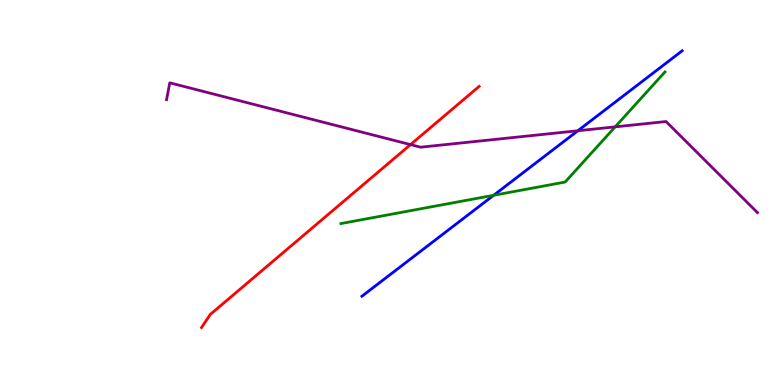[{'lines': ['blue', 'red'], 'intersections': []}, {'lines': ['green', 'red'], 'intersections': []}, {'lines': ['purple', 'red'], 'intersections': [{'x': 5.3, 'y': 6.24}]}, {'lines': ['blue', 'green'], 'intersections': [{'x': 6.37, 'y': 4.93}]}, {'lines': ['blue', 'purple'], 'intersections': [{'x': 7.46, 'y': 6.6}]}, {'lines': ['green', 'purple'], 'intersections': [{'x': 7.94, 'y': 6.71}]}]